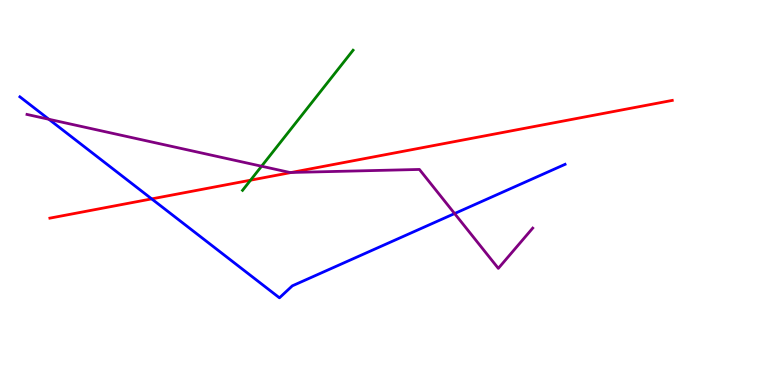[{'lines': ['blue', 'red'], 'intersections': [{'x': 1.96, 'y': 4.83}]}, {'lines': ['green', 'red'], 'intersections': [{'x': 3.23, 'y': 5.32}]}, {'lines': ['purple', 'red'], 'intersections': [{'x': 3.76, 'y': 5.52}]}, {'lines': ['blue', 'green'], 'intersections': []}, {'lines': ['blue', 'purple'], 'intersections': [{'x': 0.631, 'y': 6.9}, {'x': 5.87, 'y': 4.45}]}, {'lines': ['green', 'purple'], 'intersections': [{'x': 3.38, 'y': 5.68}]}]